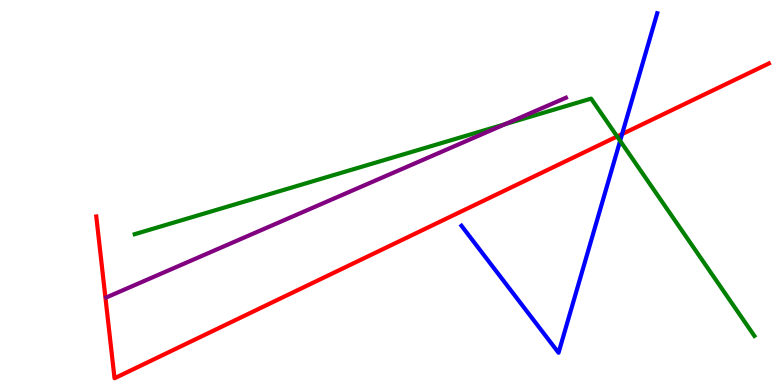[{'lines': ['blue', 'red'], 'intersections': [{'x': 8.03, 'y': 6.52}]}, {'lines': ['green', 'red'], 'intersections': [{'x': 7.96, 'y': 6.46}]}, {'lines': ['purple', 'red'], 'intersections': []}, {'lines': ['blue', 'green'], 'intersections': [{'x': 8.0, 'y': 6.34}]}, {'lines': ['blue', 'purple'], 'intersections': []}, {'lines': ['green', 'purple'], 'intersections': [{'x': 6.52, 'y': 6.78}]}]